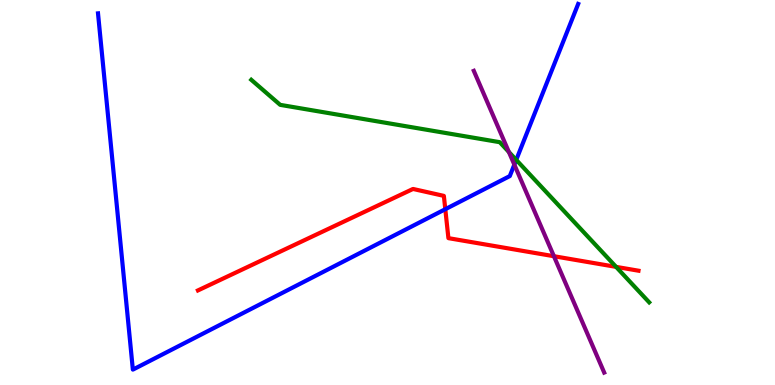[{'lines': ['blue', 'red'], 'intersections': [{'x': 5.75, 'y': 4.57}]}, {'lines': ['green', 'red'], 'intersections': [{'x': 7.95, 'y': 3.07}]}, {'lines': ['purple', 'red'], 'intersections': [{'x': 7.15, 'y': 3.34}]}, {'lines': ['blue', 'green'], 'intersections': [{'x': 6.66, 'y': 5.85}]}, {'lines': ['blue', 'purple'], 'intersections': [{'x': 6.64, 'y': 5.72}]}, {'lines': ['green', 'purple'], 'intersections': [{'x': 6.57, 'y': 6.05}]}]